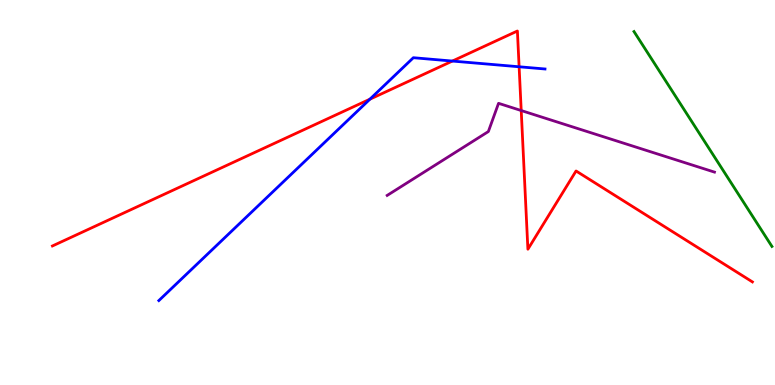[{'lines': ['blue', 'red'], 'intersections': [{'x': 4.77, 'y': 7.42}, {'x': 5.84, 'y': 8.41}, {'x': 6.7, 'y': 8.27}]}, {'lines': ['green', 'red'], 'intersections': []}, {'lines': ['purple', 'red'], 'intersections': [{'x': 6.73, 'y': 7.13}]}, {'lines': ['blue', 'green'], 'intersections': []}, {'lines': ['blue', 'purple'], 'intersections': []}, {'lines': ['green', 'purple'], 'intersections': []}]